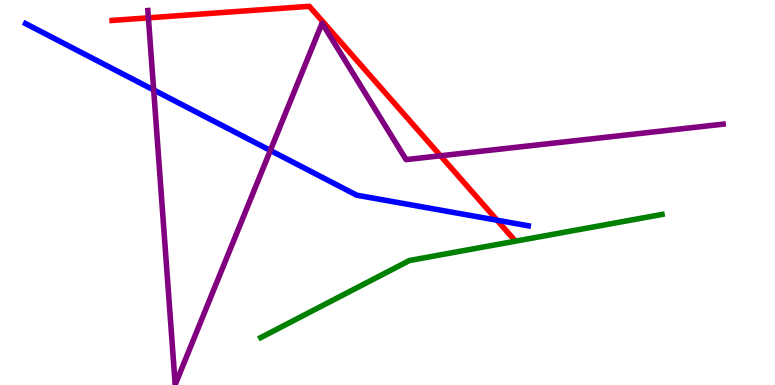[{'lines': ['blue', 'red'], 'intersections': [{'x': 6.41, 'y': 4.28}]}, {'lines': ['green', 'red'], 'intersections': []}, {'lines': ['purple', 'red'], 'intersections': [{'x': 1.91, 'y': 9.54}, {'x': 5.68, 'y': 5.95}]}, {'lines': ['blue', 'green'], 'intersections': []}, {'lines': ['blue', 'purple'], 'intersections': [{'x': 1.98, 'y': 7.66}, {'x': 3.49, 'y': 6.09}]}, {'lines': ['green', 'purple'], 'intersections': []}]